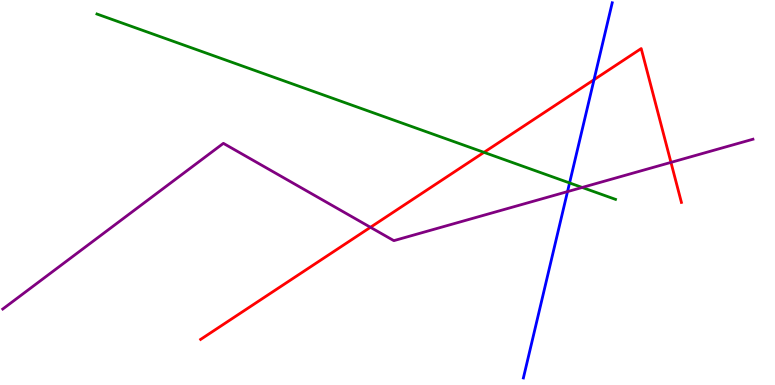[{'lines': ['blue', 'red'], 'intersections': [{'x': 7.66, 'y': 7.93}]}, {'lines': ['green', 'red'], 'intersections': [{'x': 6.24, 'y': 6.04}]}, {'lines': ['purple', 'red'], 'intersections': [{'x': 4.78, 'y': 4.1}, {'x': 8.66, 'y': 5.78}]}, {'lines': ['blue', 'green'], 'intersections': [{'x': 7.35, 'y': 5.25}]}, {'lines': ['blue', 'purple'], 'intersections': [{'x': 7.32, 'y': 5.02}]}, {'lines': ['green', 'purple'], 'intersections': [{'x': 7.51, 'y': 5.13}]}]